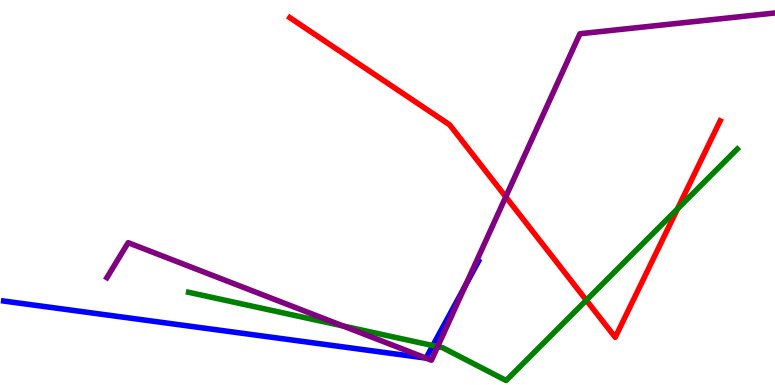[{'lines': ['blue', 'red'], 'intersections': []}, {'lines': ['green', 'red'], 'intersections': [{'x': 7.57, 'y': 2.2}, {'x': 8.74, 'y': 4.57}]}, {'lines': ['purple', 'red'], 'intersections': [{'x': 6.53, 'y': 4.89}]}, {'lines': ['blue', 'green'], 'intersections': [{'x': 5.58, 'y': 1.02}]}, {'lines': ['blue', 'purple'], 'intersections': [{'x': 5.5, 'y': 0.699}, {'x': 6.01, 'y': 2.6}]}, {'lines': ['green', 'purple'], 'intersections': [{'x': 4.43, 'y': 1.53}, {'x': 5.65, 'y': 0.997}]}]